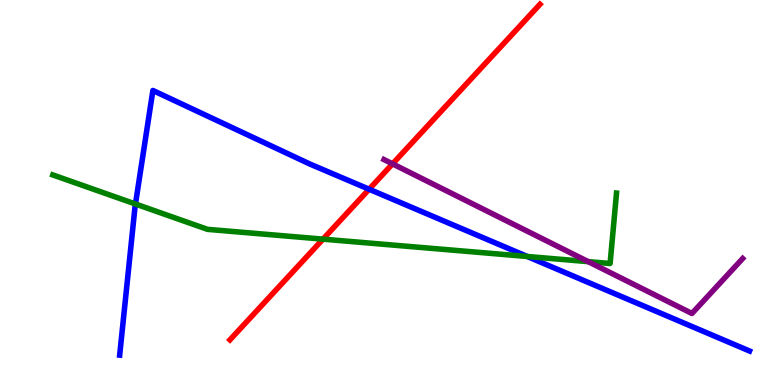[{'lines': ['blue', 'red'], 'intersections': [{'x': 4.76, 'y': 5.08}]}, {'lines': ['green', 'red'], 'intersections': [{'x': 4.17, 'y': 3.79}]}, {'lines': ['purple', 'red'], 'intersections': [{'x': 5.07, 'y': 5.74}]}, {'lines': ['blue', 'green'], 'intersections': [{'x': 1.75, 'y': 4.7}, {'x': 6.8, 'y': 3.34}]}, {'lines': ['blue', 'purple'], 'intersections': []}, {'lines': ['green', 'purple'], 'intersections': [{'x': 7.59, 'y': 3.2}]}]